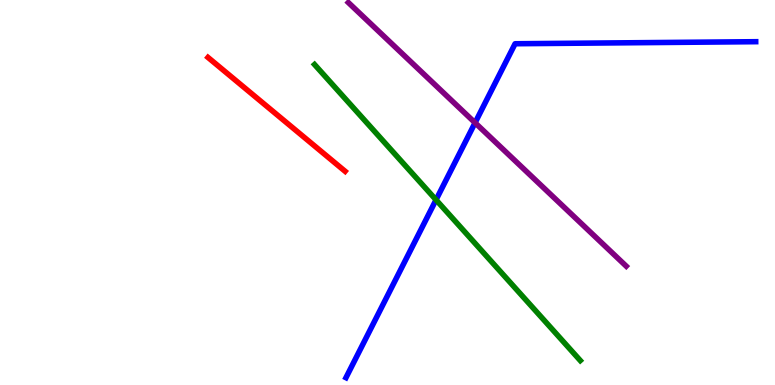[{'lines': ['blue', 'red'], 'intersections': []}, {'lines': ['green', 'red'], 'intersections': []}, {'lines': ['purple', 'red'], 'intersections': []}, {'lines': ['blue', 'green'], 'intersections': [{'x': 5.63, 'y': 4.81}]}, {'lines': ['blue', 'purple'], 'intersections': [{'x': 6.13, 'y': 6.81}]}, {'lines': ['green', 'purple'], 'intersections': []}]